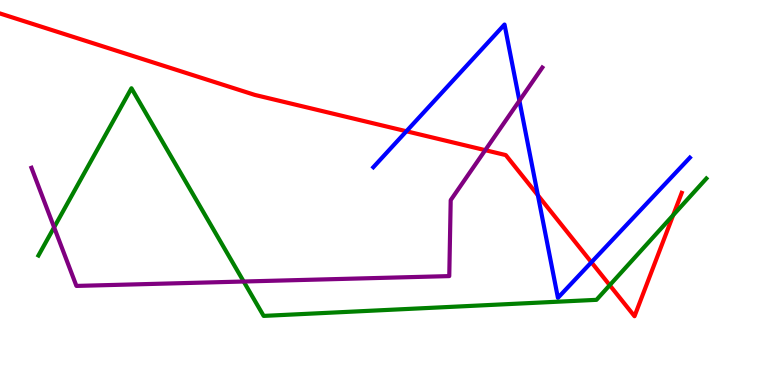[{'lines': ['blue', 'red'], 'intersections': [{'x': 5.24, 'y': 6.59}, {'x': 6.94, 'y': 4.93}, {'x': 7.63, 'y': 3.19}]}, {'lines': ['green', 'red'], 'intersections': [{'x': 7.87, 'y': 2.59}, {'x': 8.69, 'y': 4.41}]}, {'lines': ['purple', 'red'], 'intersections': [{'x': 6.26, 'y': 6.1}]}, {'lines': ['blue', 'green'], 'intersections': []}, {'lines': ['blue', 'purple'], 'intersections': [{'x': 6.7, 'y': 7.38}]}, {'lines': ['green', 'purple'], 'intersections': [{'x': 0.698, 'y': 4.1}, {'x': 3.14, 'y': 2.69}]}]